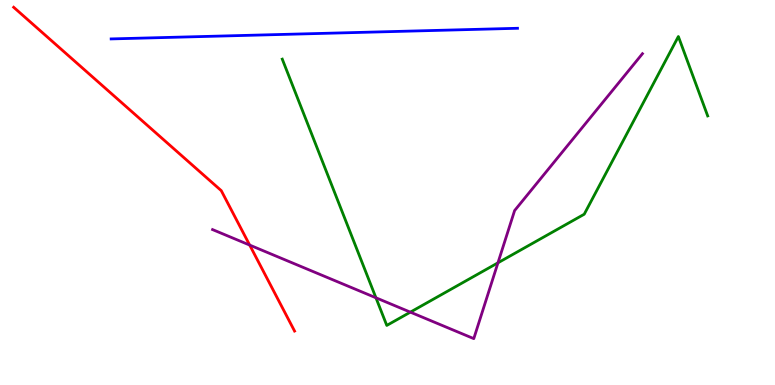[{'lines': ['blue', 'red'], 'intersections': []}, {'lines': ['green', 'red'], 'intersections': []}, {'lines': ['purple', 'red'], 'intersections': [{'x': 3.22, 'y': 3.63}]}, {'lines': ['blue', 'green'], 'intersections': []}, {'lines': ['blue', 'purple'], 'intersections': []}, {'lines': ['green', 'purple'], 'intersections': [{'x': 4.85, 'y': 2.27}, {'x': 5.29, 'y': 1.89}, {'x': 6.43, 'y': 3.17}]}]